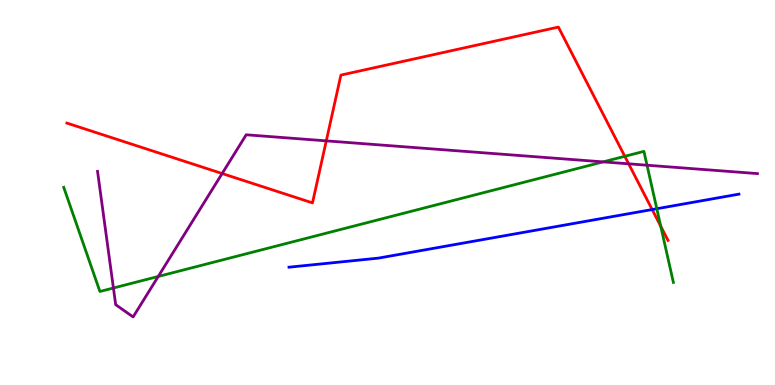[{'lines': ['blue', 'red'], 'intersections': [{'x': 8.41, 'y': 4.56}]}, {'lines': ['green', 'red'], 'intersections': [{'x': 8.06, 'y': 5.94}, {'x': 8.53, 'y': 4.12}]}, {'lines': ['purple', 'red'], 'intersections': [{'x': 2.87, 'y': 5.49}, {'x': 4.21, 'y': 6.34}, {'x': 8.11, 'y': 5.74}]}, {'lines': ['blue', 'green'], 'intersections': [{'x': 8.47, 'y': 4.58}]}, {'lines': ['blue', 'purple'], 'intersections': []}, {'lines': ['green', 'purple'], 'intersections': [{'x': 1.46, 'y': 2.52}, {'x': 2.04, 'y': 2.82}, {'x': 7.78, 'y': 5.8}, {'x': 8.35, 'y': 5.71}]}]